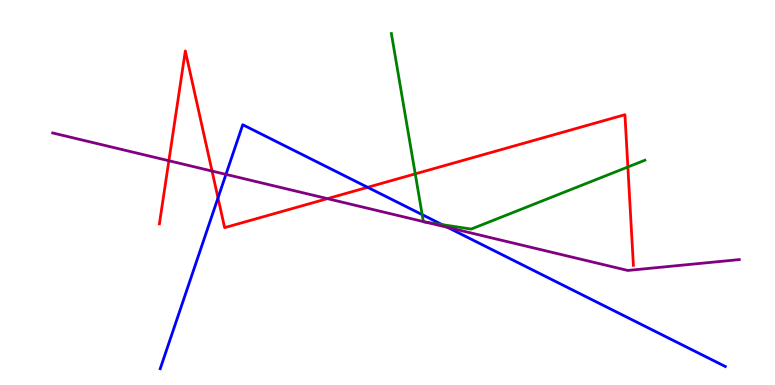[{'lines': ['blue', 'red'], 'intersections': [{'x': 2.81, 'y': 4.86}, {'x': 4.74, 'y': 5.13}]}, {'lines': ['green', 'red'], 'intersections': [{'x': 5.36, 'y': 5.48}, {'x': 8.1, 'y': 5.66}]}, {'lines': ['purple', 'red'], 'intersections': [{'x': 2.18, 'y': 5.83}, {'x': 2.74, 'y': 5.56}, {'x': 4.23, 'y': 4.84}]}, {'lines': ['blue', 'green'], 'intersections': [{'x': 5.45, 'y': 4.42}, {'x': 5.71, 'y': 4.17}]}, {'lines': ['blue', 'purple'], 'intersections': [{'x': 2.92, 'y': 5.47}, {'x': 5.78, 'y': 4.09}]}, {'lines': ['green', 'purple'], 'intersections': [{'x': 5.46, 'y': 4.24}, {'x': 5.49, 'y': 4.23}]}]